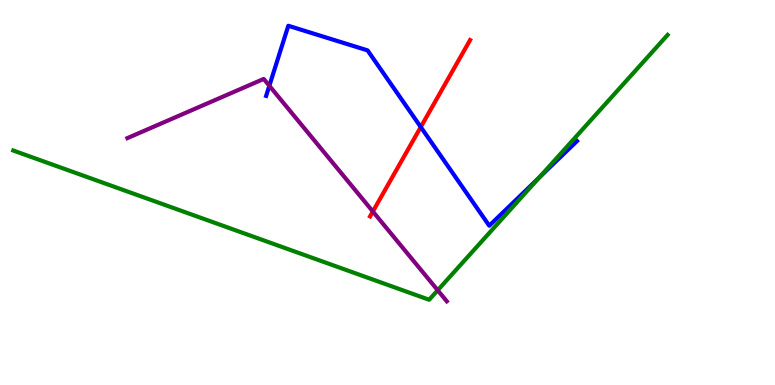[{'lines': ['blue', 'red'], 'intersections': [{'x': 5.43, 'y': 6.7}]}, {'lines': ['green', 'red'], 'intersections': []}, {'lines': ['purple', 'red'], 'intersections': [{'x': 4.81, 'y': 4.51}]}, {'lines': ['blue', 'green'], 'intersections': [{'x': 6.96, 'y': 5.39}]}, {'lines': ['blue', 'purple'], 'intersections': [{'x': 3.48, 'y': 7.77}]}, {'lines': ['green', 'purple'], 'intersections': [{'x': 5.65, 'y': 2.46}]}]